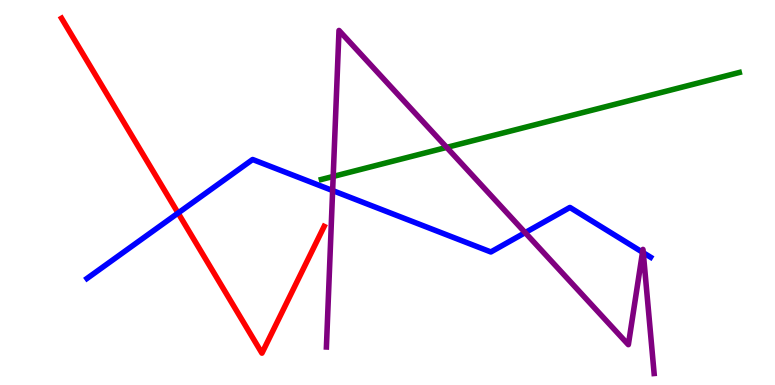[{'lines': ['blue', 'red'], 'intersections': [{'x': 2.3, 'y': 4.47}]}, {'lines': ['green', 'red'], 'intersections': []}, {'lines': ['purple', 'red'], 'intersections': []}, {'lines': ['blue', 'green'], 'intersections': []}, {'lines': ['blue', 'purple'], 'intersections': [{'x': 4.29, 'y': 5.05}, {'x': 6.78, 'y': 3.96}, {'x': 8.29, 'y': 3.45}, {'x': 8.3, 'y': 3.44}]}, {'lines': ['green', 'purple'], 'intersections': [{'x': 4.3, 'y': 5.42}, {'x': 5.76, 'y': 6.17}]}]